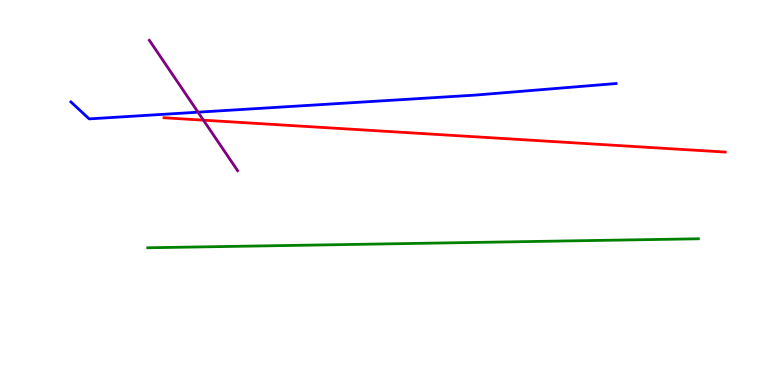[{'lines': ['blue', 'red'], 'intersections': []}, {'lines': ['green', 'red'], 'intersections': []}, {'lines': ['purple', 'red'], 'intersections': [{'x': 2.62, 'y': 6.88}]}, {'lines': ['blue', 'green'], 'intersections': []}, {'lines': ['blue', 'purple'], 'intersections': [{'x': 2.56, 'y': 7.09}]}, {'lines': ['green', 'purple'], 'intersections': []}]